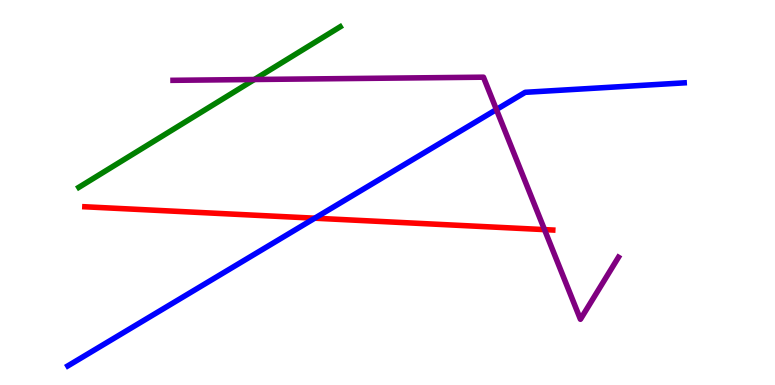[{'lines': ['blue', 'red'], 'intersections': [{'x': 4.06, 'y': 4.33}]}, {'lines': ['green', 'red'], 'intersections': []}, {'lines': ['purple', 'red'], 'intersections': [{'x': 7.03, 'y': 4.04}]}, {'lines': ['blue', 'green'], 'intersections': []}, {'lines': ['blue', 'purple'], 'intersections': [{'x': 6.41, 'y': 7.15}]}, {'lines': ['green', 'purple'], 'intersections': [{'x': 3.28, 'y': 7.94}]}]